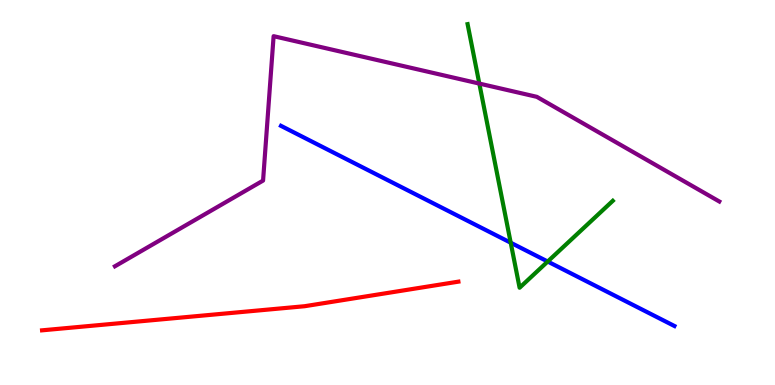[{'lines': ['blue', 'red'], 'intersections': []}, {'lines': ['green', 'red'], 'intersections': []}, {'lines': ['purple', 'red'], 'intersections': []}, {'lines': ['blue', 'green'], 'intersections': [{'x': 6.59, 'y': 3.7}, {'x': 7.07, 'y': 3.21}]}, {'lines': ['blue', 'purple'], 'intersections': []}, {'lines': ['green', 'purple'], 'intersections': [{'x': 6.18, 'y': 7.83}]}]